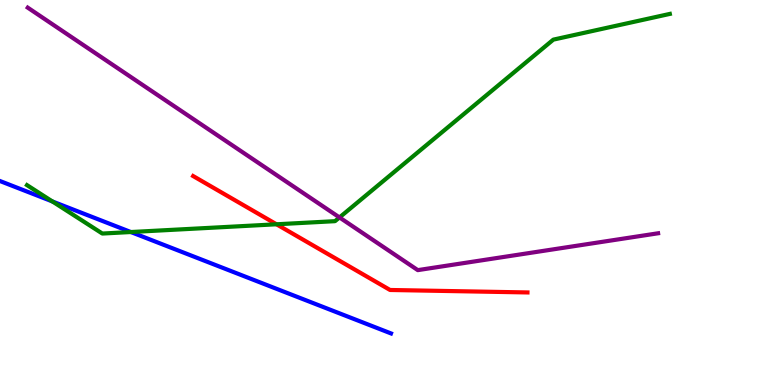[{'lines': ['blue', 'red'], 'intersections': []}, {'lines': ['green', 'red'], 'intersections': [{'x': 3.57, 'y': 4.17}]}, {'lines': ['purple', 'red'], 'intersections': []}, {'lines': ['blue', 'green'], 'intersections': [{'x': 0.676, 'y': 4.77}, {'x': 1.69, 'y': 3.97}]}, {'lines': ['blue', 'purple'], 'intersections': []}, {'lines': ['green', 'purple'], 'intersections': [{'x': 4.38, 'y': 4.35}]}]